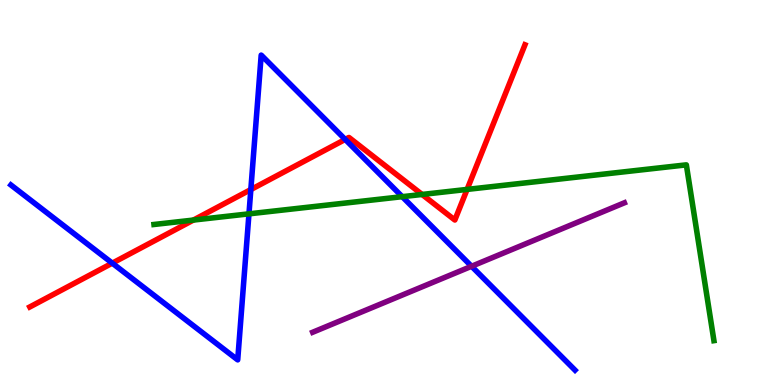[{'lines': ['blue', 'red'], 'intersections': [{'x': 1.45, 'y': 3.16}, {'x': 3.24, 'y': 5.08}, {'x': 4.45, 'y': 6.38}]}, {'lines': ['green', 'red'], 'intersections': [{'x': 2.5, 'y': 4.28}, {'x': 5.45, 'y': 4.95}, {'x': 6.03, 'y': 5.08}]}, {'lines': ['purple', 'red'], 'intersections': []}, {'lines': ['blue', 'green'], 'intersections': [{'x': 3.21, 'y': 4.45}, {'x': 5.19, 'y': 4.89}]}, {'lines': ['blue', 'purple'], 'intersections': [{'x': 6.08, 'y': 3.08}]}, {'lines': ['green', 'purple'], 'intersections': []}]